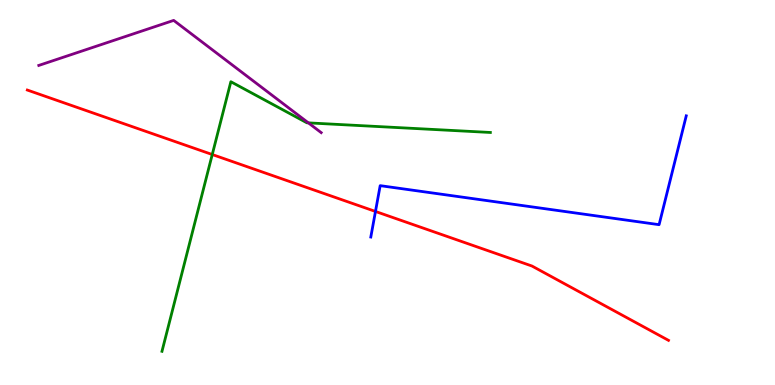[{'lines': ['blue', 'red'], 'intersections': [{'x': 4.84, 'y': 4.51}]}, {'lines': ['green', 'red'], 'intersections': [{'x': 2.74, 'y': 5.99}]}, {'lines': ['purple', 'red'], 'intersections': []}, {'lines': ['blue', 'green'], 'intersections': []}, {'lines': ['blue', 'purple'], 'intersections': []}, {'lines': ['green', 'purple'], 'intersections': [{'x': 3.98, 'y': 6.81}]}]